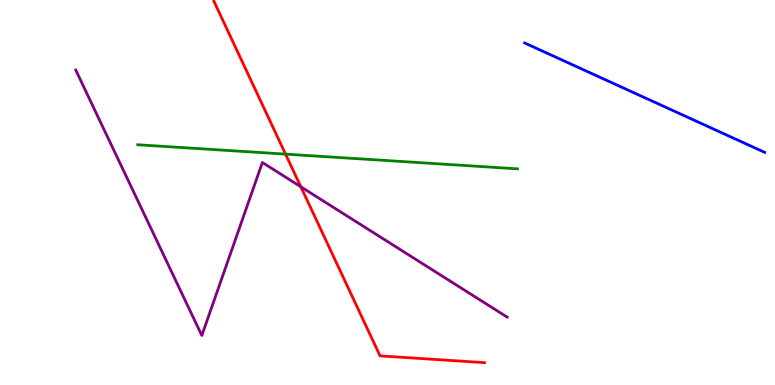[{'lines': ['blue', 'red'], 'intersections': []}, {'lines': ['green', 'red'], 'intersections': [{'x': 3.68, 'y': 6.0}]}, {'lines': ['purple', 'red'], 'intersections': [{'x': 3.88, 'y': 5.15}]}, {'lines': ['blue', 'green'], 'intersections': []}, {'lines': ['blue', 'purple'], 'intersections': []}, {'lines': ['green', 'purple'], 'intersections': []}]